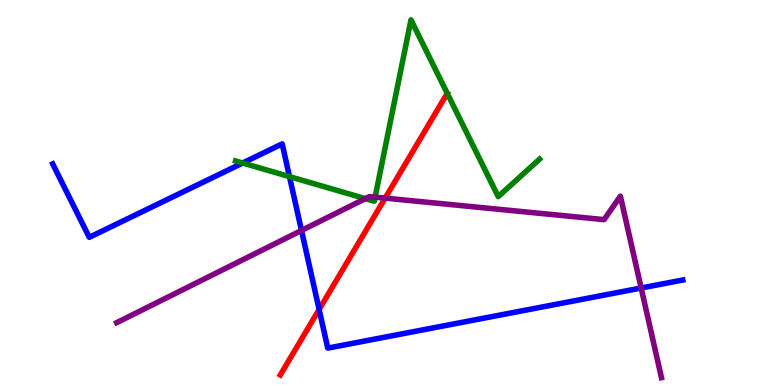[{'lines': ['blue', 'red'], 'intersections': [{'x': 4.12, 'y': 1.96}]}, {'lines': ['green', 'red'], 'intersections': []}, {'lines': ['purple', 'red'], 'intersections': [{'x': 4.97, 'y': 4.85}]}, {'lines': ['blue', 'green'], 'intersections': [{'x': 3.13, 'y': 5.77}, {'x': 3.74, 'y': 5.41}]}, {'lines': ['blue', 'purple'], 'intersections': [{'x': 3.89, 'y': 4.01}, {'x': 8.27, 'y': 2.52}]}, {'lines': ['green', 'purple'], 'intersections': [{'x': 4.71, 'y': 4.84}, {'x': 4.84, 'y': 4.88}]}]